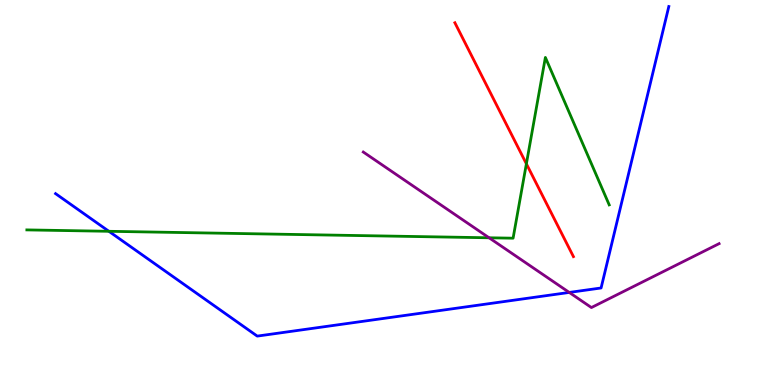[{'lines': ['blue', 'red'], 'intersections': []}, {'lines': ['green', 'red'], 'intersections': [{'x': 6.79, 'y': 5.75}]}, {'lines': ['purple', 'red'], 'intersections': []}, {'lines': ['blue', 'green'], 'intersections': [{'x': 1.4, 'y': 3.99}]}, {'lines': ['blue', 'purple'], 'intersections': [{'x': 7.35, 'y': 2.4}]}, {'lines': ['green', 'purple'], 'intersections': [{'x': 6.31, 'y': 3.82}]}]